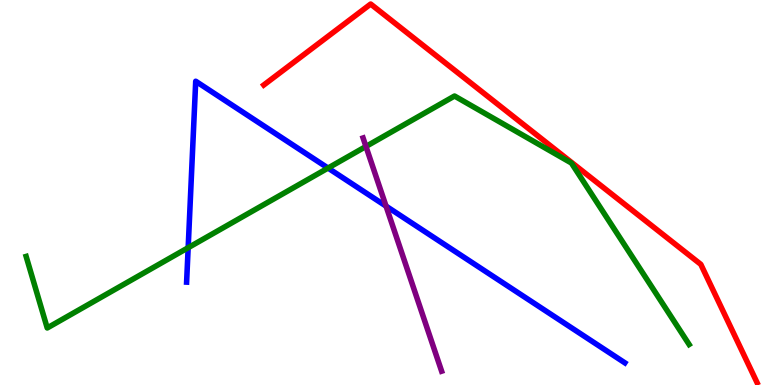[{'lines': ['blue', 'red'], 'intersections': []}, {'lines': ['green', 'red'], 'intersections': []}, {'lines': ['purple', 'red'], 'intersections': []}, {'lines': ['blue', 'green'], 'intersections': [{'x': 2.43, 'y': 3.57}, {'x': 4.23, 'y': 5.63}]}, {'lines': ['blue', 'purple'], 'intersections': [{'x': 4.98, 'y': 4.65}]}, {'lines': ['green', 'purple'], 'intersections': [{'x': 4.72, 'y': 6.2}]}]